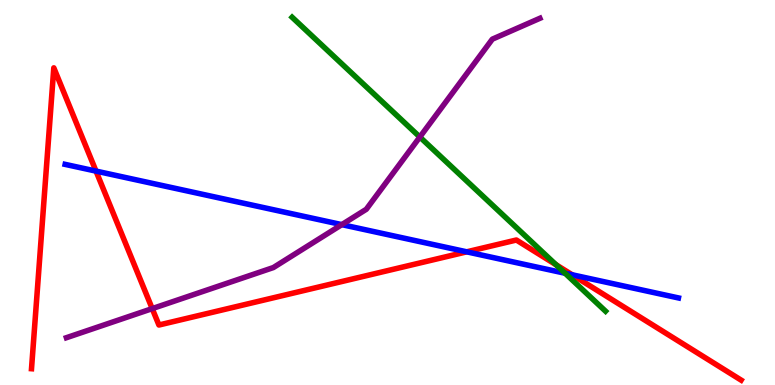[{'lines': ['blue', 'red'], 'intersections': [{'x': 1.24, 'y': 5.56}, {'x': 6.02, 'y': 3.46}, {'x': 7.38, 'y': 2.86}]}, {'lines': ['green', 'red'], 'intersections': [{'x': 7.17, 'y': 3.12}]}, {'lines': ['purple', 'red'], 'intersections': [{'x': 1.96, 'y': 1.98}]}, {'lines': ['blue', 'green'], 'intersections': [{'x': 7.29, 'y': 2.9}]}, {'lines': ['blue', 'purple'], 'intersections': [{'x': 4.41, 'y': 4.17}]}, {'lines': ['green', 'purple'], 'intersections': [{'x': 5.42, 'y': 6.44}]}]